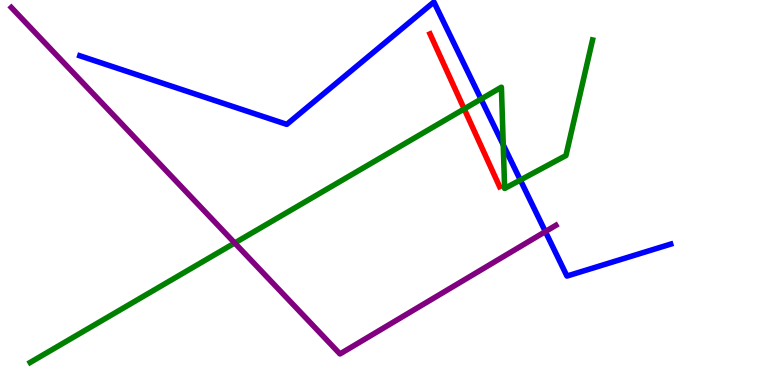[{'lines': ['blue', 'red'], 'intersections': []}, {'lines': ['green', 'red'], 'intersections': [{'x': 5.99, 'y': 7.17}]}, {'lines': ['purple', 'red'], 'intersections': []}, {'lines': ['blue', 'green'], 'intersections': [{'x': 6.21, 'y': 7.43}, {'x': 6.49, 'y': 6.24}, {'x': 6.71, 'y': 5.32}]}, {'lines': ['blue', 'purple'], 'intersections': [{'x': 7.04, 'y': 3.98}]}, {'lines': ['green', 'purple'], 'intersections': [{'x': 3.03, 'y': 3.69}]}]